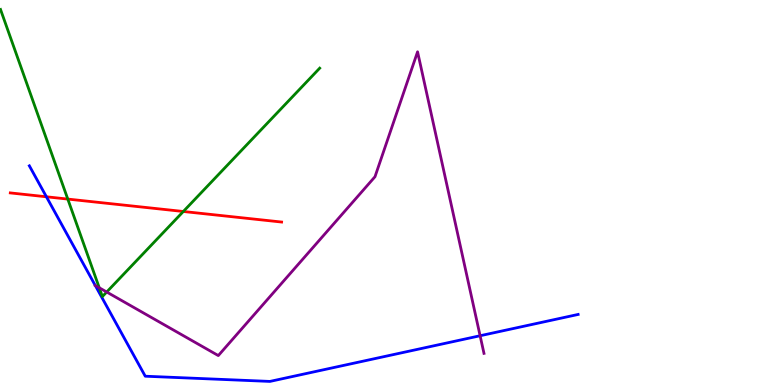[{'lines': ['blue', 'red'], 'intersections': [{'x': 0.599, 'y': 4.89}]}, {'lines': ['green', 'red'], 'intersections': [{'x': 0.875, 'y': 4.83}, {'x': 2.37, 'y': 4.51}]}, {'lines': ['purple', 'red'], 'intersections': []}, {'lines': ['blue', 'green'], 'intersections': []}, {'lines': ['blue', 'purple'], 'intersections': [{'x': 1.23, 'y': 2.58}, {'x': 6.19, 'y': 1.28}]}, {'lines': ['green', 'purple'], 'intersections': [{'x': 1.28, 'y': 2.53}, {'x': 1.38, 'y': 2.42}]}]